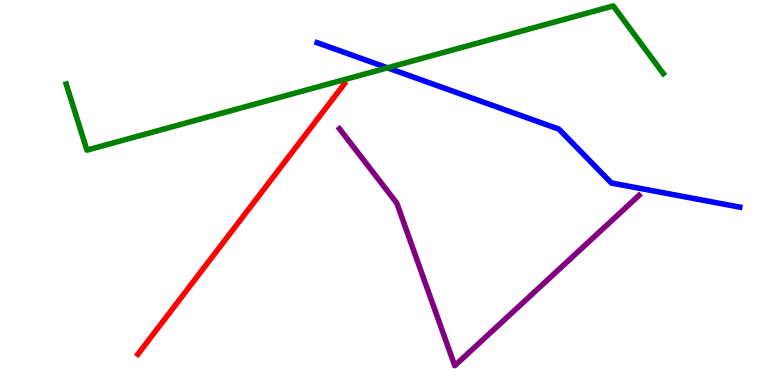[{'lines': ['blue', 'red'], 'intersections': []}, {'lines': ['green', 'red'], 'intersections': []}, {'lines': ['purple', 'red'], 'intersections': []}, {'lines': ['blue', 'green'], 'intersections': [{'x': 5.0, 'y': 8.24}]}, {'lines': ['blue', 'purple'], 'intersections': []}, {'lines': ['green', 'purple'], 'intersections': []}]